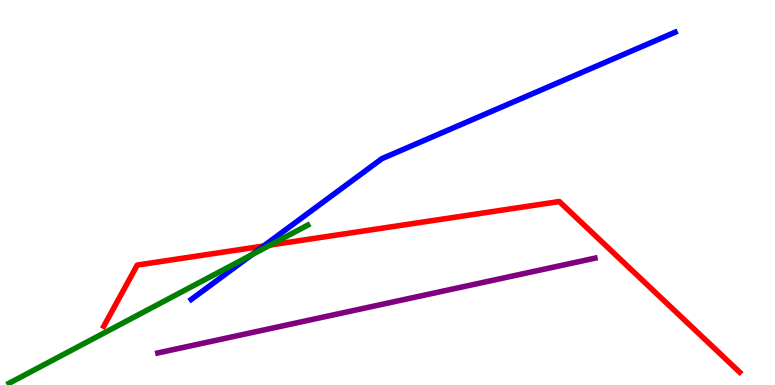[{'lines': ['blue', 'red'], 'intersections': [{'x': 3.4, 'y': 3.61}]}, {'lines': ['green', 'red'], 'intersections': [{'x': 3.49, 'y': 3.63}]}, {'lines': ['purple', 'red'], 'intersections': []}, {'lines': ['blue', 'green'], 'intersections': [{'x': 3.25, 'y': 3.38}]}, {'lines': ['blue', 'purple'], 'intersections': []}, {'lines': ['green', 'purple'], 'intersections': []}]